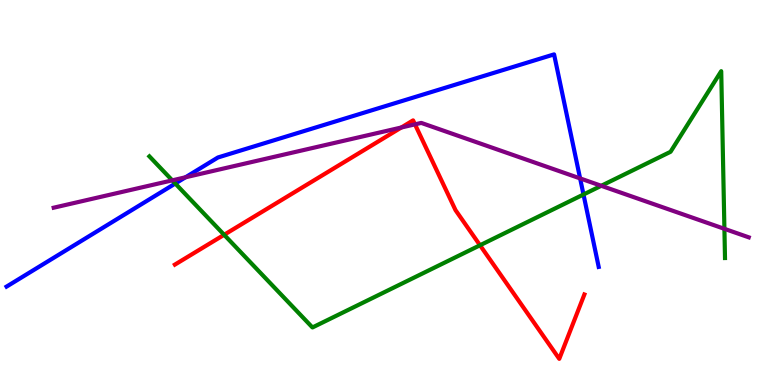[{'lines': ['blue', 'red'], 'intersections': []}, {'lines': ['green', 'red'], 'intersections': [{'x': 2.89, 'y': 3.9}, {'x': 6.19, 'y': 3.63}]}, {'lines': ['purple', 'red'], 'intersections': [{'x': 5.18, 'y': 6.69}, {'x': 5.35, 'y': 6.77}]}, {'lines': ['blue', 'green'], 'intersections': [{'x': 2.26, 'y': 5.23}, {'x': 7.53, 'y': 4.95}]}, {'lines': ['blue', 'purple'], 'intersections': [{'x': 2.39, 'y': 5.4}, {'x': 7.49, 'y': 5.37}]}, {'lines': ['green', 'purple'], 'intersections': [{'x': 2.22, 'y': 5.32}, {'x': 7.76, 'y': 5.17}, {'x': 9.35, 'y': 4.06}]}]